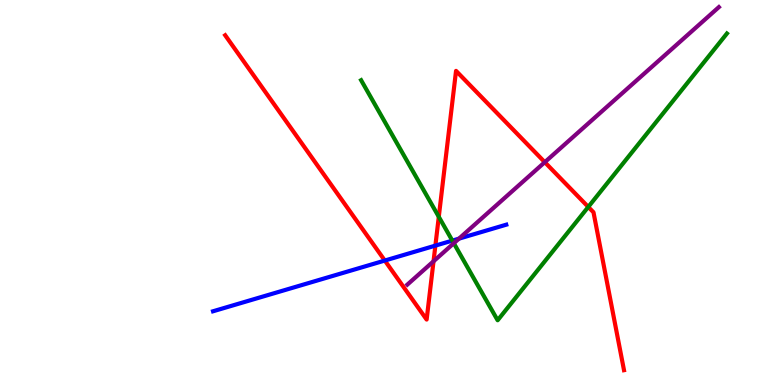[{'lines': ['blue', 'red'], 'intersections': [{'x': 4.97, 'y': 3.23}, {'x': 5.62, 'y': 3.62}]}, {'lines': ['green', 'red'], 'intersections': [{'x': 5.66, 'y': 4.37}, {'x': 7.59, 'y': 4.63}]}, {'lines': ['purple', 'red'], 'intersections': [{'x': 5.59, 'y': 3.21}, {'x': 7.03, 'y': 5.79}]}, {'lines': ['blue', 'green'], 'intersections': [{'x': 5.84, 'y': 3.75}]}, {'lines': ['blue', 'purple'], 'intersections': [{'x': 5.92, 'y': 3.8}]}, {'lines': ['green', 'purple'], 'intersections': [{'x': 5.86, 'y': 3.68}]}]